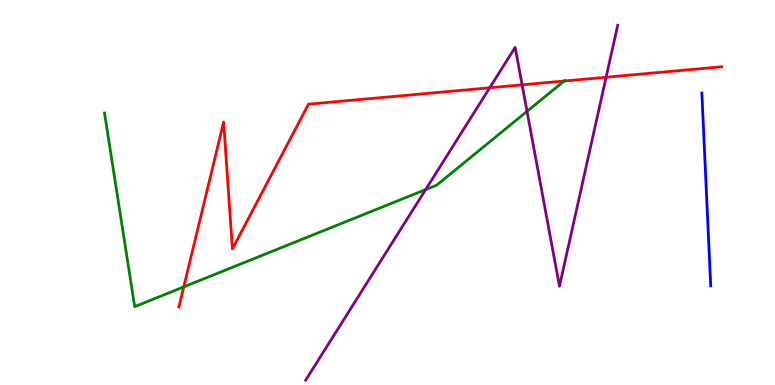[{'lines': ['blue', 'red'], 'intersections': []}, {'lines': ['green', 'red'], 'intersections': [{'x': 2.37, 'y': 2.55}, {'x': 7.28, 'y': 7.9}]}, {'lines': ['purple', 'red'], 'intersections': [{'x': 6.32, 'y': 7.72}, {'x': 6.74, 'y': 7.8}, {'x': 7.82, 'y': 7.99}]}, {'lines': ['blue', 'green'], 'intersections': []}, {'lines': ['blue', 'purple'], 'intersections': []}, {'lines': ['green', 'purple'], 'intersections': [{'x': 5.49, 'y': 5.08}, {'x': 6.8, 'y': 7.11}]}]